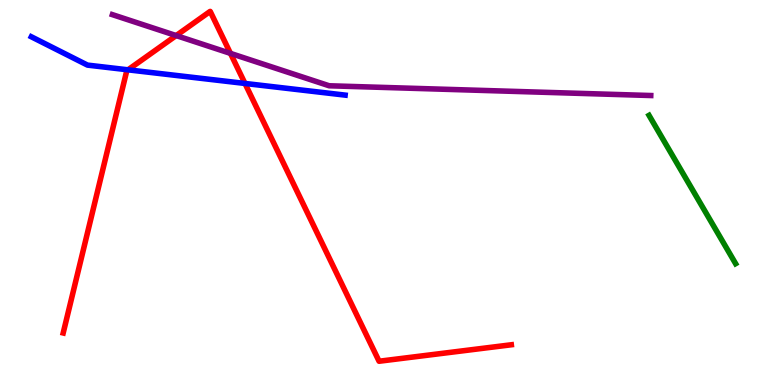[{'lines': ['blue', 'red'], 'intersections': [{'x': 1.65, 'y': 8.19}, {'x': 3.16, 'y': 7.83}]}, {'lines': ['green', 'red'], 'intersections': []}, {'lines': ['purple', 'red'], 'intersections': [{'x': 2.27, 'y': 9.08}, {'x': 2.97, 'y': 8.61}]}, {'lines': ['blue', 'green'], 'intersections': []}, {'lines': ['blue', 'purple'], 'intersections': []}, {'lines': ['green', 'purple'], 'intersections': []}]